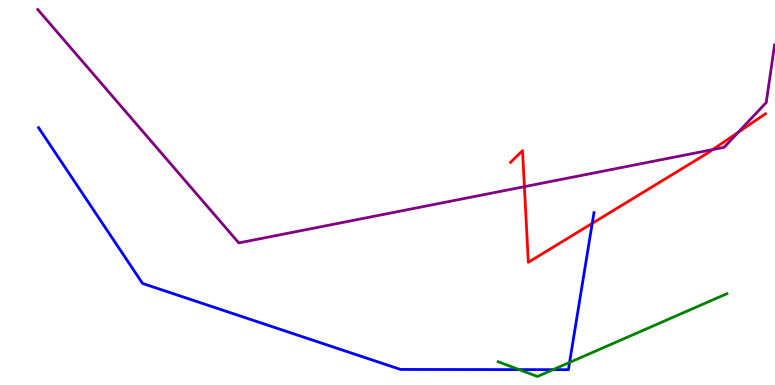[{'lines': ['blue', 'red'], 'intersections': [{'x': 7.64, 'y': 4.2}]}, {'lines': ['green', 'red'], 'intersections': []}, {'lines': ['purple', 'red'], 'intersections': [{'x': 6.77, 'y': 5.15}, {'x': 9.2, 'y': 6.11}, {'x': 9.53, 'y': 6.57}]}, {'lines': ['blue', 'green'], 'intersections': [{'x': 6.7, 'y': 0.4}, {'x': 7.14, 'y': 0.398}, {'x': 7.35, 'y': 0.586}]}, {'lines': ['blue', 'purple'], 'intersections': []}, {'lines': ['green', 'purple'], 'intersections': []}]